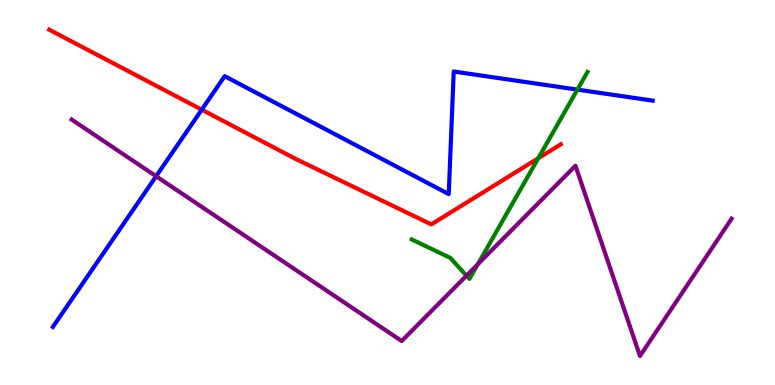[{'lines': ['blue', 'red'], 'intersections': [{'x': 2.6, 'y': 7.15}]}, {'lines': ['green', 'red'], 'intersections': [{'x': 6.95, 'y': 5.89}]}, {'lines': ['purple', 'red'], 'intersections': []}, {'lines': ['blue', 'green'], 'intersections': [{'x': 7.45, 'y': 7.67}]}, {'lines': ['blue', 'purple'], 'intersections': [{'x': 2.01, 'y': 5.42}]}, {'lines': ['green', 'purple'], 'intersections': [{'x': 6.02, 'y': 2.84}, {'x': 6.17, 'y': 3.14}]}]